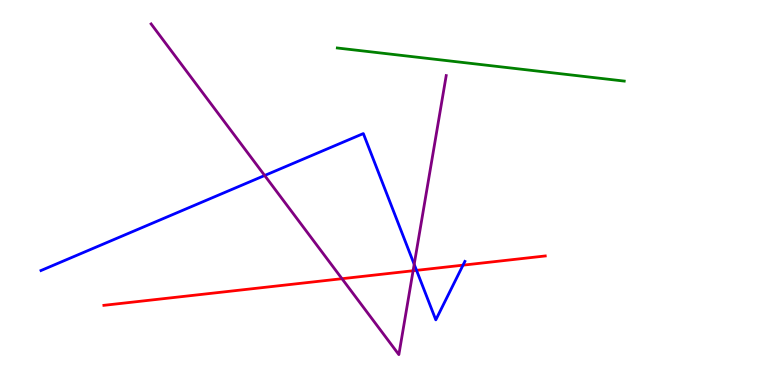[{'lines': ['blue', 'red'], 'intersections': [{'x': 5.37, 'y': 2.98}, {'x': 5.97, 'y': 3.11}]}, {'lines': ['green', 'red'], 'intersections': []}, {'lines': ['purple', 'red'], 'intersections': [{'x': 4.41, 'y': 2.76}, {'x': 5.33, 'y': 2.97}]}, {'lines': ['blue', 'green'], 'intersections': []}, {'lines': ['blue', 'purple'], 'intersections': [{'x': 3.42, 'y': 5.44}, {'x': 5.34, 'y': 3.13}]}, {'lines': ['green', 'purple'], 'intersections': []}]